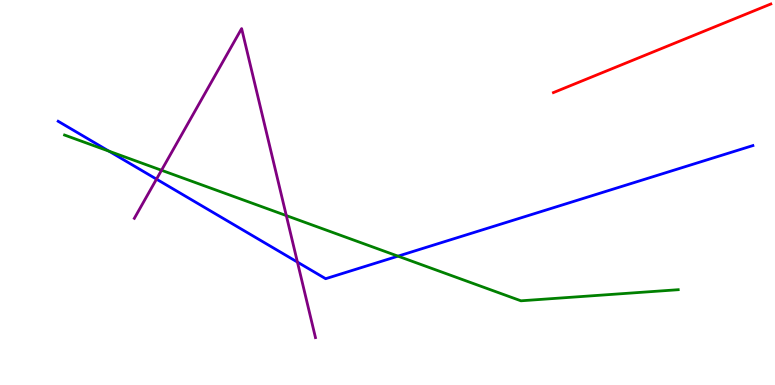[{'lines': ['blue', 'red'], 'intersections': []}, {'lines': ['green', 'red'], 'intersections': []}, {'lines': ['purple', 'red'], 'intersections': []}, {'lines': ['blue', 'green'], 'intersections': [{'x': 1.41, 'y': 6.07}, {'x': 5.14, 'y': 3.35}]}, {'lines': ['blue', 'purple'], 'intersections': [{'x': 2.02, 'y': 5.35}, {'x': 3.84, 'y': 3.19}]}, {'lines': ['green', 'purple'], 'intersections': [{'x': 2.08, 'y': 5.58}, {'x': 3.69, 'y': 4.4}]}]